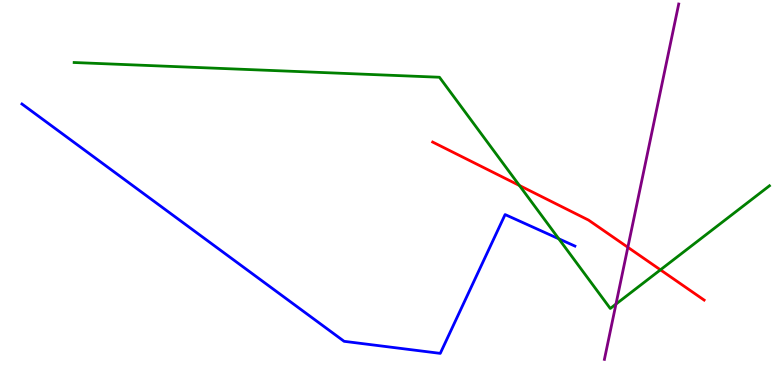[{'lines': ['blue', 'red'], 'intersections': []}, {'lines': ['green', 'red'], 'intersections': [{'x': 6.7, 'y': 5.18}, {'x': 8.52, 'y': 2.99}]}, {'lines': ['purple', 'red'], 'intersections': [{'x': 8.1, 'y': 3.58}]}, {'lines': ['blue', 'green'], 'intersections': [{'x': 7.21, 'y': 3.8}]}, {'lines': ['blue', 'purple'], 'intersections': []}, {'lines': ['green', 'purple'], 'intersections': [{'x': 7.95, 'y': 2.1}]}]